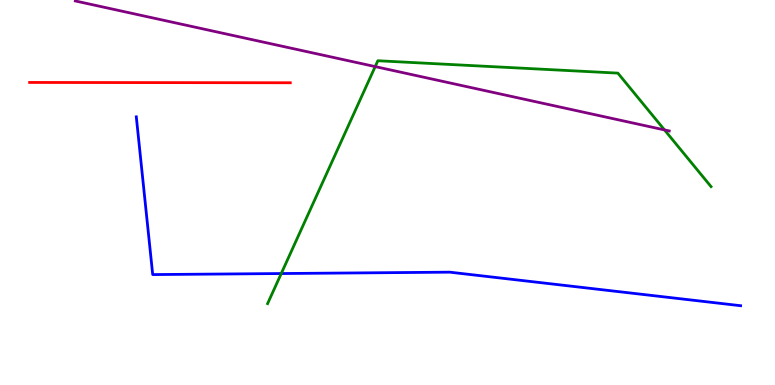[{'lines': ['blue', 'red'], 'intersections': []}, {'lines': ['green', 'red'], 'intersections': []}, {'lines': ['purple', 'red'], 'intersections': []}, {'lines': ['blue', 'green'], 'intersections': [{'x': 3.63, 'y': 2.9}]}, {'lines': ['blue', 'purple'], 'intersections': []}, {'lines': ['green', 'purple'], 'intersections': [{'x': 4.84, 'y': 8.27}, {'x': 8.57, 'y': 6.63}]}]